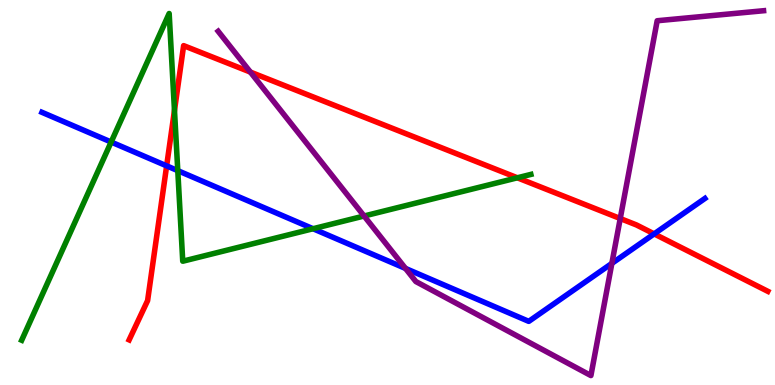[{'lines': ['blue', 'red'], 'intersections': [{'x': 2.15, 'y': 5.69}, {'x': 8.44, 'y': 3.92}]}, {'lines': ['green', 'red'], 'intersections': [{'x': 2.25, 'y': 7.13}, {'x': 6.68, 'y': 5.38}]}, {'lines': ['purple', 'red'], 'intersections': [{'x': 3.23, 'y': 8.13}, {'x': 8.0, 'y': 4.32}]}, {'lines': ['blue', 'green'], 'intersections': [{'x': 1.43, 'y': 6.31}, {'x': 2.29, 'y': 5.57}, {'x': 4.04, 'y': 4.06}]}, {'lines': ['blue', 'purple'], 'intersections': [{'x': 5.23, 'y': 3.03}, {'x': 7.9, 'y': 3.16}]}, {'lines': ['green', 'purple'], 'intersections': [{'x': 4.7, 'y': 4.39}]}]